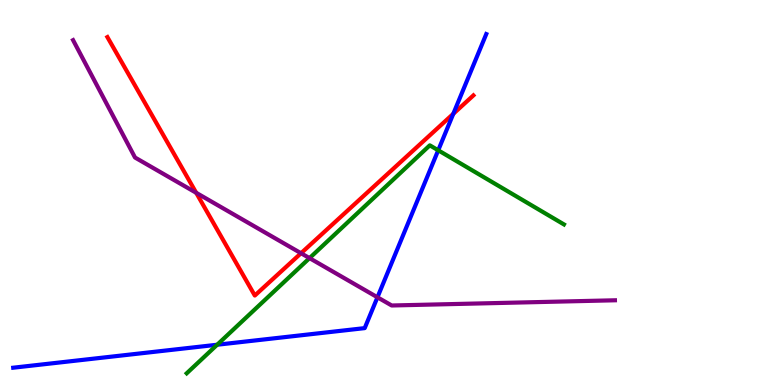[{'lines': ['blue', 'red'], 'intersections': [{'x': 5.85, 'y': 7.04}]}, {'lines': ['green', 'red'], 'intersections': []}, {'lines': ['purple', 'red'], 'intersections': [{'x': 2.53, 'y': 4.99}, {'x': 3.88, 'y': 3.42}]}, {'lines': ['blue', 'green'], 'intersections': [{'x': 2.8, 'y': 1.05}, {'x': 5.65, 'y': 6.1}]}, {'lines': ['blue', 'purple'], 'intersections': [{'x': 4.87, 'y': 2.28}]}, {'lines': ['green', 'purple'], 'intersections': [{'x': 3.99, 'y': 3.3}]}]